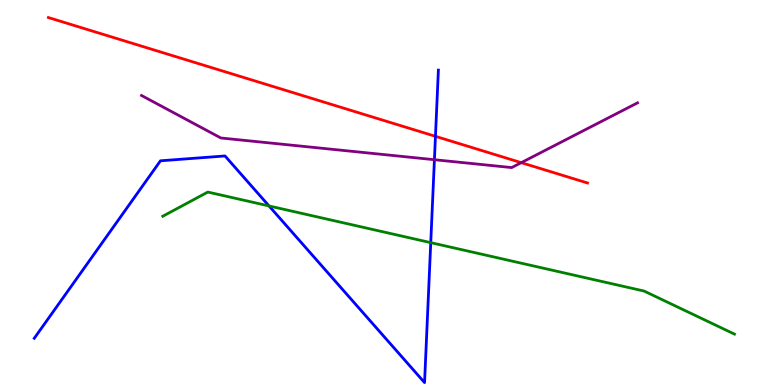[{'lines': ['blue', 'red'], 'intersections': [{'x': 5.62, 'y': 6.46}]}, {'lines': ['green', 'red'], 'intersections': []}, {'lines': ['purple', 'red'], 'intersections': [{'x': 6.73, 'y': 5.78}]}, {'lines': ['blue', 'green'], 'intersections': [{'x': 3.47, 'y': 4.65}, {'x': 5.56, 'y': 3.7}]}, {'lines': ['blue', 'purple'], 'intersections': [{'x': 5.61, 'y': 5.85}]}, {'lines': ['green', 'purple'], 'intersections': []}]